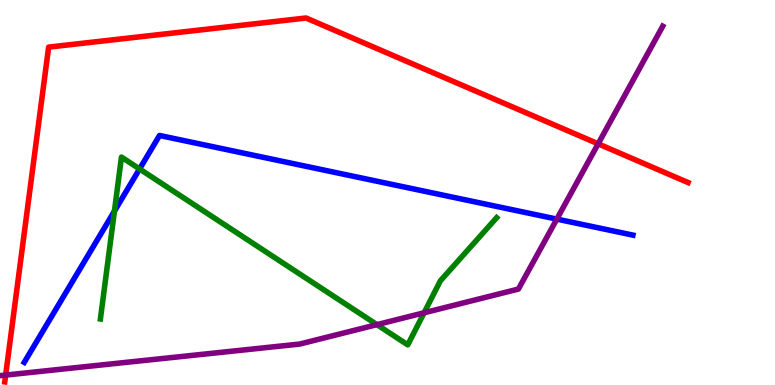[{'lines': ['blue', 'red'], 'intersections': []}, {'lines': ['green', 'red'], 'intersections': []}, {'lines': ['purple', 'red'], 'intersections': [{'x': 0.0729, 'y': 0.258}, {'x': 7.72, 'y': 6.26}]}, {'lines': ['blue', 'green'], 'intersections': [{'x': 1.48, 'y': 4.52}, {'x': 1.8, 'y': 5.61}]}, {'lines': ['blue', 'purple'], 'intersections': [{'x': 7.18, 'y': 4.31}]}, {'lines': ['green', 'purple'], 'intersections': [{'x': 4.86, 'y': 1.57}, {'x': 5.47, 'y': 1.88}]}]